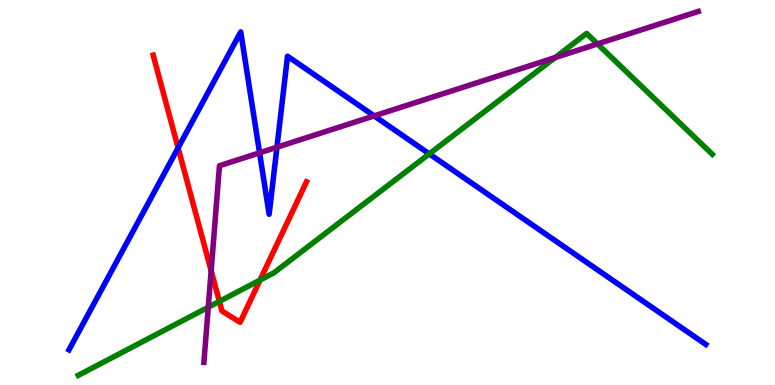[{'lines': ['blue', 'red'], 'intersections': [{'x': 2.3, 'y': 6.16}]}, {'lines': ['green', 'red'], 'intersections': [{'x': 2.83, 'y': 2.17}, {'x': 3.36, 'y': 2.73}]}, {'lines': ['purple', 'red'], 'intersections': [{'x': 2.72, 'y': 2.97}]}, {'lines': ['blue', 'green'], 'intersections': [{'x': 5.54, 'y': 6.0}]}, {'lines': ['blue', 'purple'], 'intersections': [{'x': 3.35, 'y': 6.03}, {'x': 3.57, 'y': 6.18}, {'x': 4.83, 'y': 6.99}]}, {'lines': ['green', 'purple'], 'intersections': [{'x': 2.69, 'y': 2.02}, {'x': 7.16, 'y': 8.5}, {'x': 7.71, 'y': 8.86}]}]